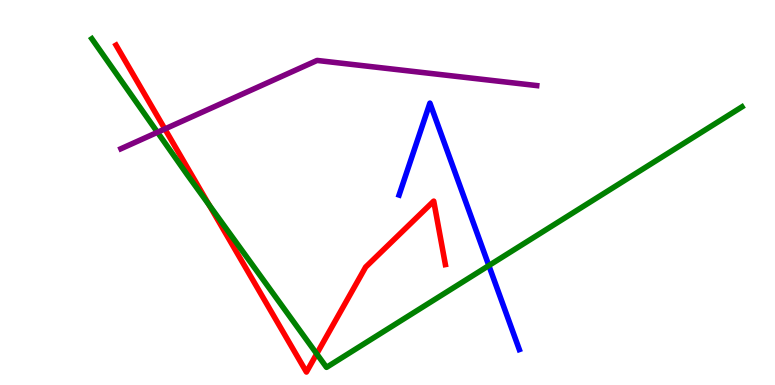[{'lines': ['blue', 'red'], 'intersections': []}, {'lines': ['green', 'red'], 'intersections': [{'x': 2.7, 'y': 4.68}, {'x': 4.09, 'y': 0.81}]}, {'lines': ['purple', 'red'], 'intersections': [{'x': 2.13, 'y': 6.65}]}, {'lines': ['blue', 'green'], 'intersections': [{'x': 6.31, 'y': 3.1}]}, {'lines': ['blue', 'purple'], 'intersections': []}, {'lines': ['green', 'purple'], 'intersections': [{'x': 2.03, 'y': 6.56}]}]